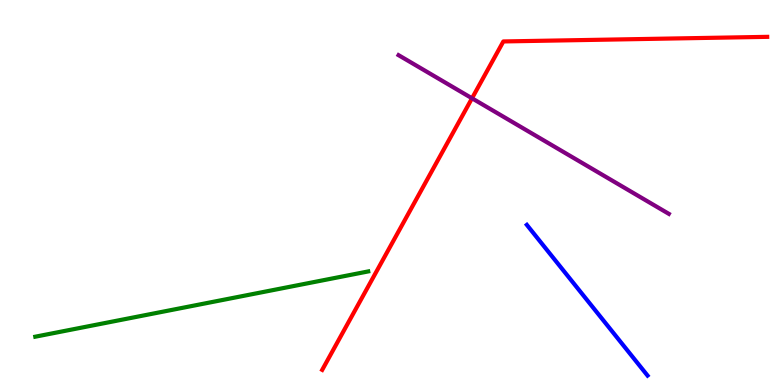[{'lines': ['blue', 'red'], 'intersections': []}, {'lines': ['green', 'red'], 'intersections': []}, {'lines': ['purple', 'red'], 'intersections': [{'x': 6.09, 'y': 7.45}]}, {'lines': ['blue', 'green'], 'intersections': []}, {'lines': ['blue', 'purple'], 'intersections': []}, {'lines': ['green', 'purple'], 'intersections': []}]